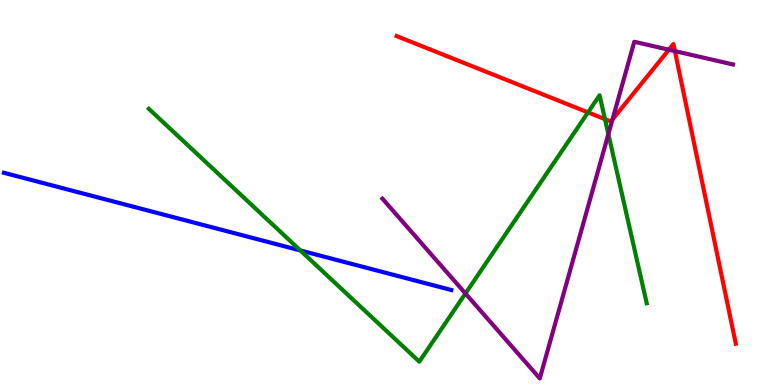[{'lines': ['blue', 'red'], 'intersections': []}, {'lines': ['green', 'red'], 'intersections': [{'x': 7.59, 'y': 7.08}, {'x': 7.81, 'y': 6.9}]}, {'lines': ['purple', 'red'], 'intersections': [{'x': 7.9, 'y': 6.9}, {'x': 8.63, 'y': 8.71}, {'x': 8.71, 'y': 8.67}]}, {'lines': ['blue', 'green'], 'intersections': [{'x': 3.88, 'y': 3.49}]}, {'lines': ['blue', 'purple'], 'intersections': []}, {'lines': ['green', 'purple'], 'intersections': [{'x': 6.01, 'y': 2.38}, {'x': 7.85, 'y': 6.52}]}]